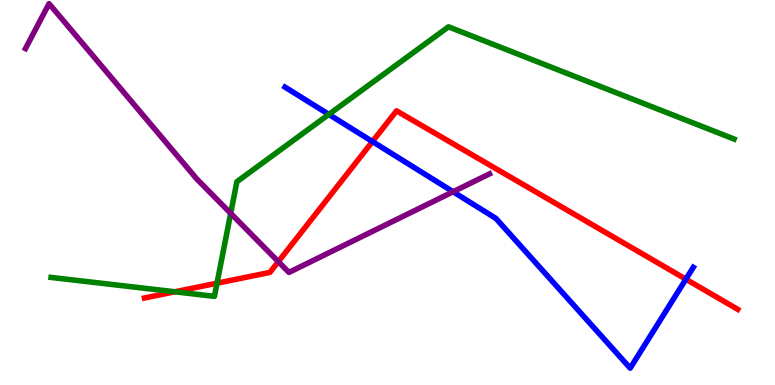[{'lines': ['blue', 'red'], 'intersections': [{'x': 4.81, 'y': 6.32}, {'x': 8.85, 'y': 2.75}]}, {'lines': ['green', 'red'], 'intersections': [{'x': 2.26, 'y': 2.42}, {'x': 2.8, 'y': 2.64}]}, {'lines': ['purple', 'red'], 'intersections': [{'x': 3.59, 'y': 3.2}]}, {'lines': ['blue', 'green'], 'intersections': [{'x': 4.24, 'y': 7.03}]}, {'lines': ['blue', 'purple'], 'intersections': [{'x': 5.85, 'y': 5.02}]}, {'lines': ['green', 'purple'], 'intersections': [{'x': 2.98, 'y': 4.46}]}]